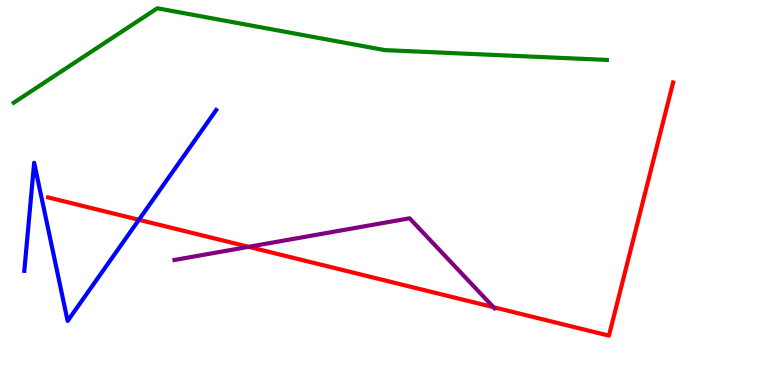[{'lines': ['blue', 'red'], 'intersections': [{'x': 1.79, 'y': 4.29}]}, {'lines': ['green', 'red'], 'intersections': []}, {'lines': ['purple', 'red'], 'intersections': [{'x': 3.21, 'y': 3.59}, {'x': 6.37, 'y': 2.02}]}, {'lines': ['blue', 'green'], 'intersections': []}, {'lines': ['blue', 'purple'], 'intersections': []}, {'lines': ['green', 'purple'], 'intersections': []}]